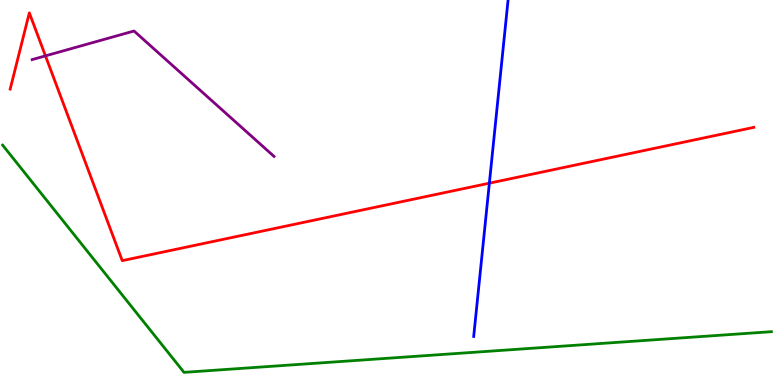[{'lines': ['blue', 'red'], 'intersections': [{'x': 6.31, 'y': 5.24}]}, {'lines': ['green', 'red'], 'intersections': []}, {'lines': ['purple', 'red'], 'intersections': [{'x': 0.587, 'y': 8.55}]}, {'lines': ['blue', 'green'], 'intersections': []}, {'lines': ['blue', 'purple'], 'intersections': []}, {'lines': ['green', 'purple'], 'intersections': []}]